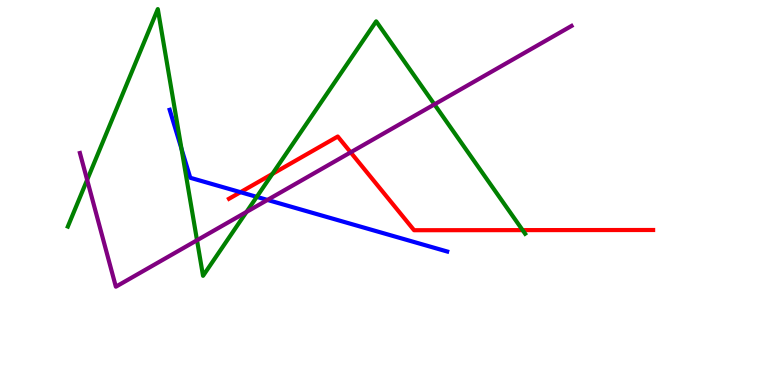[{'lines': ['blue', 'red'], 'intersections': [{'x': 3.1, 'y': 5.01}]}, {'lines': ['green', 'red'], 'intersections': [{'x': 3.51, 'y': 5.48}, {'x': 6.74, 'y': 4.02}]}, {'lines': ['purple', 'red'], 'intersections': [{'x': 4.52, 'y': 6.04}]}, {'lines': ['blue', 'green'], 'intersections': [{'x': 2.34, 'y': 6.13}, {'x': 3.31, 'y': 4.89}]}, {'lines': ['blue', 'purple'], 'intersections': [{'x': 3.45, 'y': 4.81}]}, {'lines': ['green', 'purple'], 'intersections': [{'x': 1.12, 'y': 5.33}, {'x': 2.54, 'y': 3.76}, {'x': 3.18, 'y': 4.5}, {'x': 5.61, 'y': 7.29}]}]